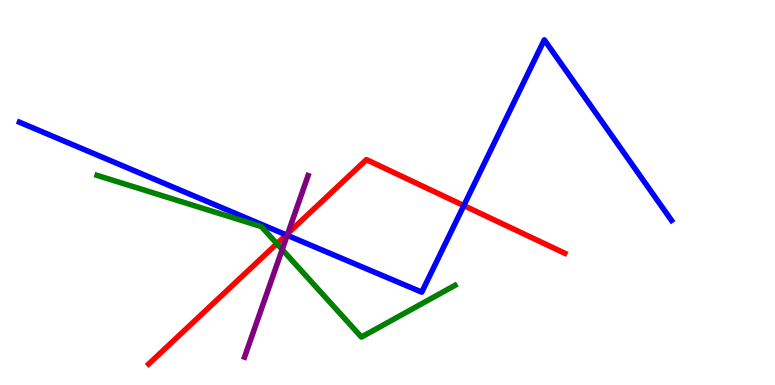[{'lines': ['blue', 'red'], 'intersections': [{'x': 3.69, 'y': 3.9}, {'x': 5.98, 'y': 4.66}]}, {'lines': ['green', 'red'], 'intersections': [{'x': 3.57, 'y': 3.67}]}, {'lines': ['purple', 'red'], 'intersections': [{'x': 3.71, 'y': 3.94}]}, {'lines': ['blue', 'green'], 'intersections': []}, {'lines': ['blue', 'purple'], 'intersections': [{'x': 3.71, 'y': 3.89}]}, {'lines': ['green', 'purple'], 'intersections': [{'x': 3.64, 'y': 3.52}]}]